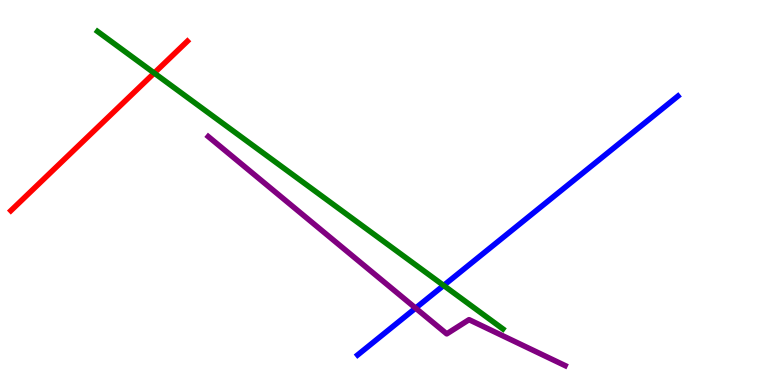[{'lines': ['blue', 'red'], 'intersections': []}, {'lines': ['green', 'red'], 'intersections': [{'x': 1.99, 'y': 8.1}]}, {'lines': ['purple', 'red'], 'intersections': []}, {'lines': ['blue', 'green'], 'intersections': [{'x': 5.72, 'y': 2.59}]}, {'lines': ['blue', 'purple'], 'intersections': [{'x': 5.36, 'y': 2.0}]}, {'lines': ['green', 'purple'], 'intersections': []}]